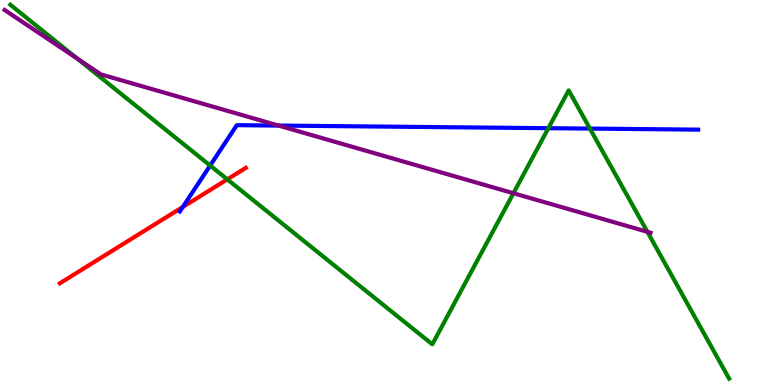[{'lines': ['blue', 'red'], 'intersections': [{'x': 2.36, 'y': 4.62}]}, {'lines': ['green', 'red'], 'intersections': [{'x': 2.93, 'y': 5.34}]}, {'lines': ['purple', 'red'], 'intersections': []}, {'lines': ['blue', 'green'], 'intersections': [{'x': 2.71, 'y': 5.7}, {'x': 7.08, 'y': 6.67}, {'x': 7.61, 'y': 6.66}]}, {'lines': ['blue', 'purple'], 'intersections': [{'x': 3.59, 'y': 6.74}]}, {'lines': ['green', 'purple'], 'intersections': [{'x': 0.995, 'y': 8.48}, {'x': 6.62, 'y': 4.98}, {'x': 8.35, 'y': 3.98}]}]